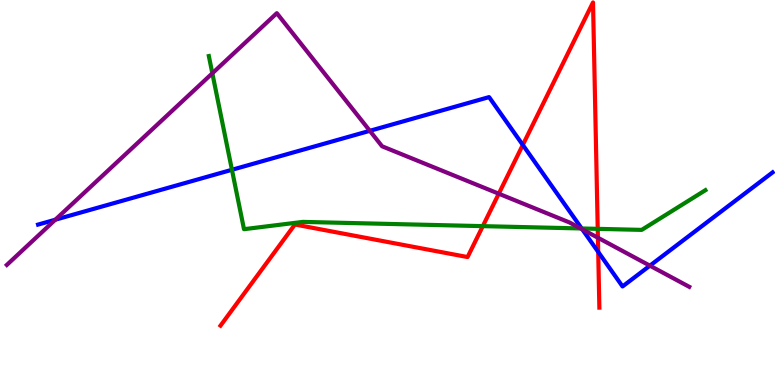[{'lines': ['blue', 'red'], 'intersections': [{'x': 6.75, 'y': 6.24}, {'x': 7.72, 'y': 3.46}]}, {'lines': ['green', 'red'], 'intersections': [{'x': 6.23, 'y': 4.13}, {'x': 7.71, 'y': 4.06}]}, {'lines': ['purple', 'red'], 'intersections': [{'x': 6.44, 'y': 4.97}, {'x': 7.72, 'y': 3.83}]}, {'lines': ['blue', 'green'], 'intersections': [{'x': 2.99, 'y': 5.59}, {'x': 7.51, 'y': 4.07}]}, {'lines': ['blue', 'purple'], 'intersections': [{'x': 0.714, 'y': 4.29}, {'x': 4.77, 'y': 6.6}, {'x': 7.51, 'y': 4.04}, {'x': 8.39, 'y': 3.1}]}, {'lines': ['green', 'purple'], 'intersections': [{'x': 2.74, 'y': 8.1}, {'x': 7.49, 'y': 4.07}]}]